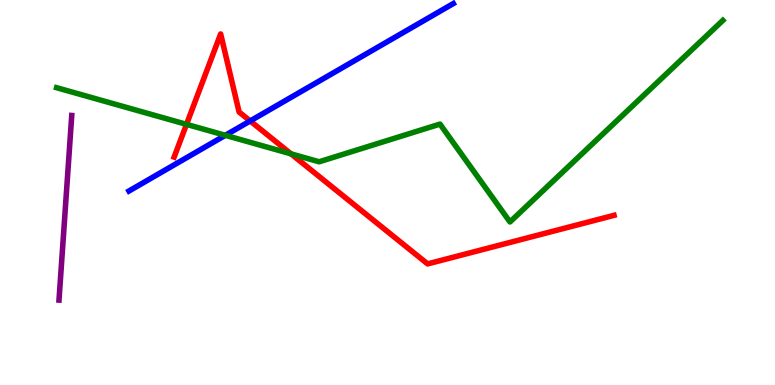[{'lines': ['blue', 'red'], 'intersections': [{'x': 3.23, 'y': 6.86}]}, {'lines': ['green', 'red'], 'intersections': [{'x': 2.41, 'y': 6.77}, {'x': 3.76, 'y': 6.0}]}, {'lines': ['purple', 'red'], 'intersections': []}, {'lines': ['blue', 'green'], 'intersections': [{'x': 2.91, 'y': 6.49}]}, {'lines': ['blue', 'purple'], 'intersections': []}, {'lines': ['green', 'purple'], 'intersections': []}]